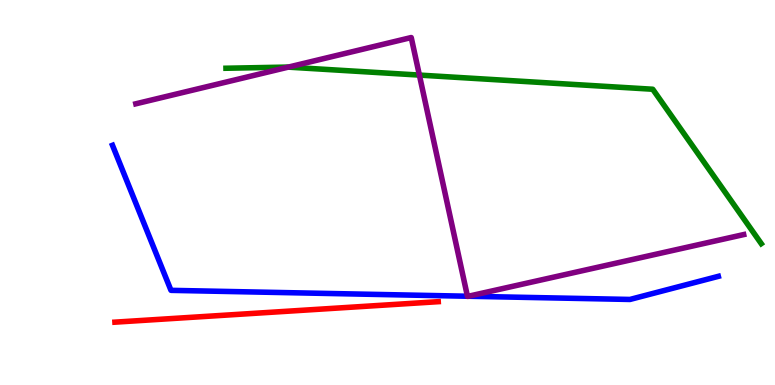[{'lines': ['blue', 'red'], 'intersections': []}, {'lines': ['green', 'red'], 'intersections': []}, {'lines': ['purple', 'red'], 'intersections': []}, {'lines': ['blue', 'green'], 'intersections': []}, {'lines': ['blue', 'purple'], 'intersections': [{'x': 6.03, 'y': 2.31}, {'x': 6.04, 'y': 2.31}]}, {'lines': ['green', 'purple'], 'intersections': [{'x': 3.72, 'y': 8.26}, {'x': 5.41, 'y': 8.05}]}]